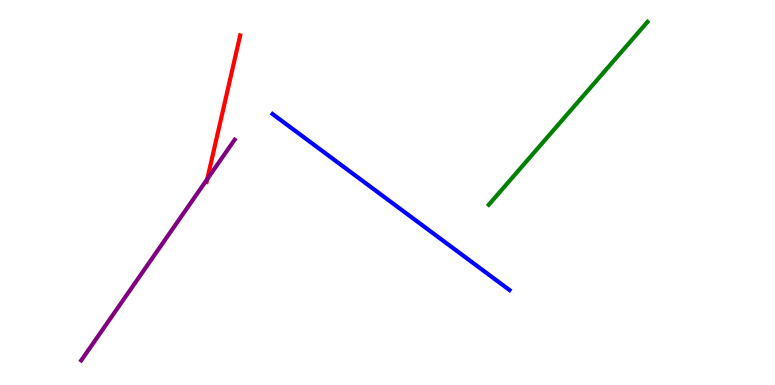[{'lines': ['blue', 'red'], 'intersections': []}, {'lines': ['green', 'red'], 'intersections': []}, {'lines': ['purple', 'red'], 'intersections': [{'x': 2.67, 'y': 5.35}]}, {'lines': ['blue', 'green'], 'intersections': []}, {'lines': ['blue', 'purple'], 'intersections': []}, {'lines': ['green', 'purple'], 'intersections': []}]